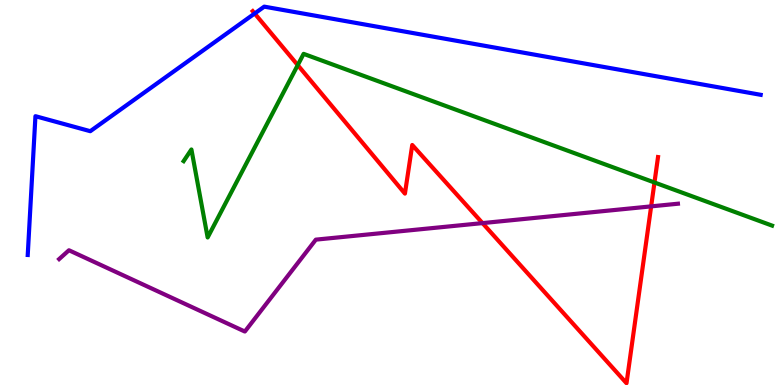[{'lines': ['blue', 'red'], 'intersections': [{'x': 3.29, 'y': 9.65}]}, {'lines': ['green', 'red'], 'intersections': [{'x': 3.84, 'y': 8.31}, {'x': 8.44, 'y': 5.26}]}, {'lines': ['purple', 'red'], 'intersections': [{'x': 6.23, 'y': 4.21}, {'x': 8.4, 'y': 4.64}]}, {'lines': ['blue', 'green'], 'intersections': []}, {'lines': ['blue', 'purple'], 'intersections': []}, {'lines': ['green', 'purple'], 'intersections': []}]